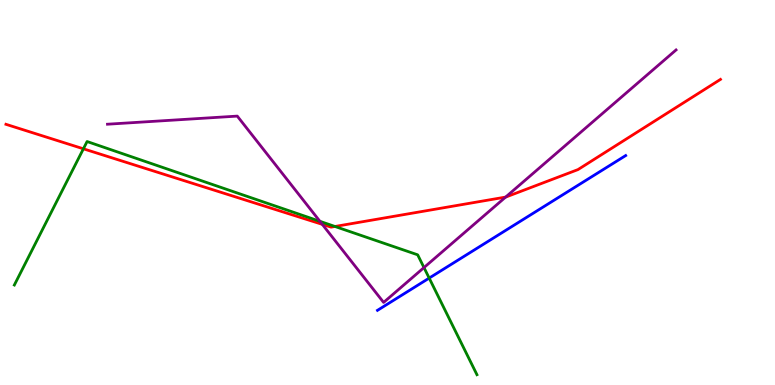[{'lines': ['blue', 'red'], 'intersections': []}, {'lines': ['green', 'red'], 'intersections': [{'x': 1.08, 'y': 6.13}, {'x': 4.32, 'y': 4.12}]}, {'lines': ['purple', 'red'], 'intersections': [{'x': 4.16, 'y': 4.17}, {'x': 6.52, 'y': 4.88}]}, {'lines': ['blue', 'green'], 'intersections': [{'x': 5.54, 'y': 2.78}]}, {'lines': ['blue', 'purple'], 'intersections': []}, {'lines': ['green', 'purple'], 'intersections': [{'x': 4.13, 'y': 4.25}, {'x': 5.47, 'y': 3.05}]}]